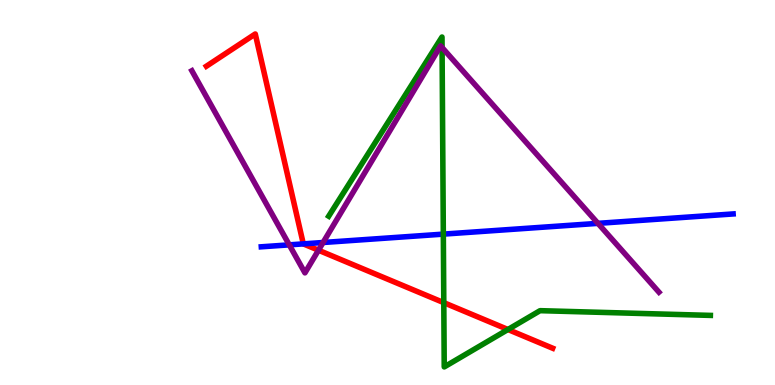[{'lines': ['blue', 'red'], 'intersections': [{'x': 3.91, 'y': 3.67}]}, {'lines': ['green', 'red'], 'intersections': [{'x': 5.73, 'y': 2.14}, {'x': 6.55, 'y': 1.44}]}, {'lines': ['purple', 'red'], 'intersections': [{'x': 4.11, 'y': 3.5}]}, {'lines': ['blue', 'green'], 'intersections': [{'x': 5.72, 'y': 3.92}]}, {'lines': ['blue', 'purple'], 'intersections': [{'x': 3.73, 'y': 3.64}, {'x': 4.17, 'y': 3.7}, {'x': 7.72, 'y': 4.2}]}, {'lines': ['green', 'purple'], 'intersections': [{'x': 5.7, 'y': 8.77}]}]